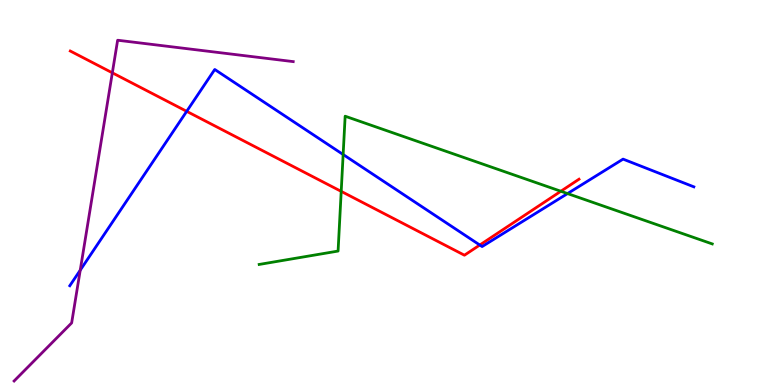[{'lines': ['blue', 'red'], 'intersections': [{'x': 2.41, 'y': 7.11}, {'x': 6.19, 'y': 3.64}]}, {'lines': ['green', 'red'], 'intersections': [{'x': 4.4, 'y': 5.03}, {'x': 7.24, 'y': 5.03}]}, {'lines': ['purple', 'red'], 'intersections': [{'x': 1.45, 'y': 8.11}]}, {'lines': ['blue', 'green'], 'intersections': [{'x': 4.43, 'y': 5.99}, {'x': 7.32, 'y': 4.97}]}, {'lines': ['blue', 'purple'], 'intersections': [{'x': 1.04, 'y': 2.98}]}, {'lines': ['green', 'purple'], 'intersections': []}]